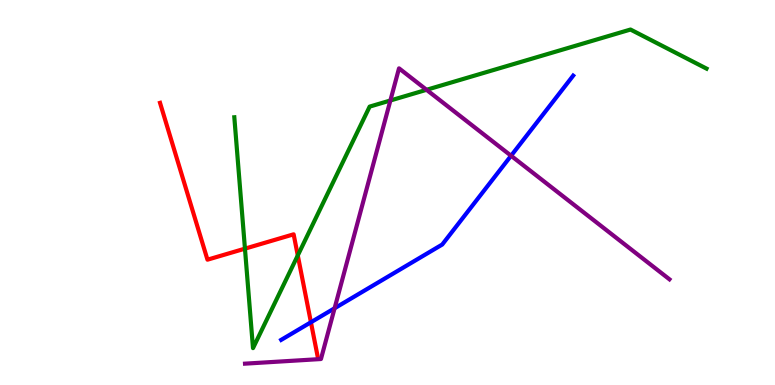[{'lines': ['blue', 'red'], 'intersections': [{'x': 4.01, 'y': 1.63}]}, {'lines': ['green', 'red'], 'intersections': [{'x': 3.16, 'y': 3.54}, {'x': 3.84, 'y': 3.37}]}, {'lines': ['purple', 'red'], 'intersections': []}, {'lines': ['blue', 'green'], 'intersections': []}, {'lines': ['blue', 'purple'], 'intersections': [{'x': 4.32, 'y': 1.99}, {'x': 6.59, 'y': 5.95}]}, {'lines': ['green', 'purple'], 'intersections': [{'x': 5.04, 'y': 7.39}, {'x': 5.5, 'y': 7.67}]}]